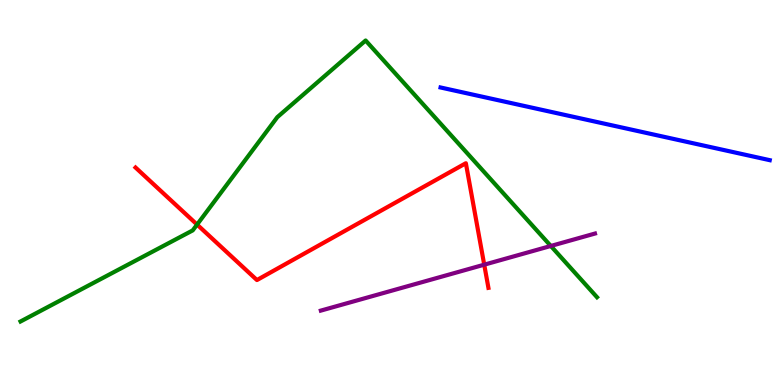[{'lines': ['blue', 'red'], 'intersections': []}, {'lines': ['green', 'red'], 'intersections': [{'x': 2.54, 'y': 4.17}]}, {'lines': ['purple', 'red'], 'intersections': [{'x': 6.25, 'y': 3.13}]}, {'lines': ['blue', 'green'], 'intersections': []}, {'lines': ['blue', 'purple'], 'intersections': []}, {'lines': ['green', 'purple'], 'intersections': [{'x': 7.11, 'y': 3.61}]}]